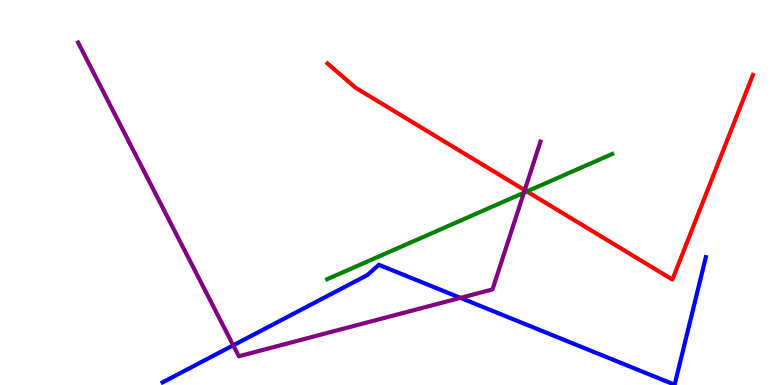[{'lines': ['blue', 'red'], 'intersections': []}, {'lines': ['green', 'red'], 'intersections': [{'x': 6.8, 'y': 5.03}]}, {'lines': ['purple', 'red'], 'intersections': [{'x': 6.77, 'y': 5.06}]}, {'lines': ['blue', 'green'], 'intersections': []}, {'lines': ['blue', 'purple'], 'intersections': [{'x': 3.01, 'y': 1.03}, {'x': 5.94, 'y': 2.26}]}, {'lines': ['green', 'purple'], 'intersections': [{'x': 6.76, 'y': 4.99}]}]